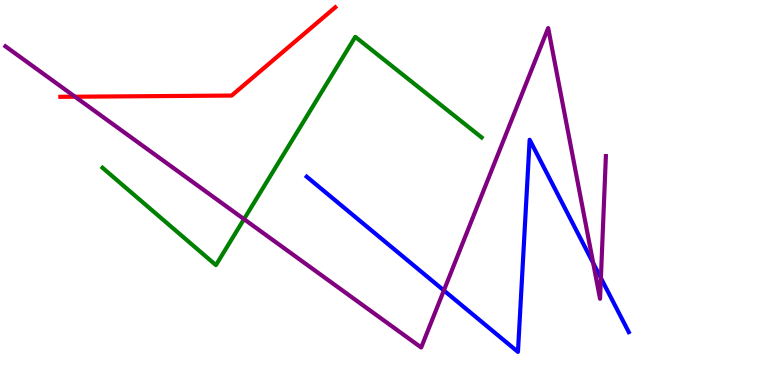[{'lines': ['blue', 'red'], 'intersections': []}, {'lines': ['green', 'red'], 'intersections': []}, {'lines': ['purple', 'red'], 'intersections': [{'x': 0.968, 'y': 7.49}]}, {'lines': ['blue', 'green'], 'intersections': []}, {'lines': ['blue', 'purple'], 'intersections': [{'x': 5.73, 'y': 2.46}, {'x': 7.65, 'y': 3.17}, {'x': 7.75, 'y': 2.78}]}, {'lines': ['green', 'purple'], 'intersections': [{'x': 3.15, 'y': 4.31}]}]